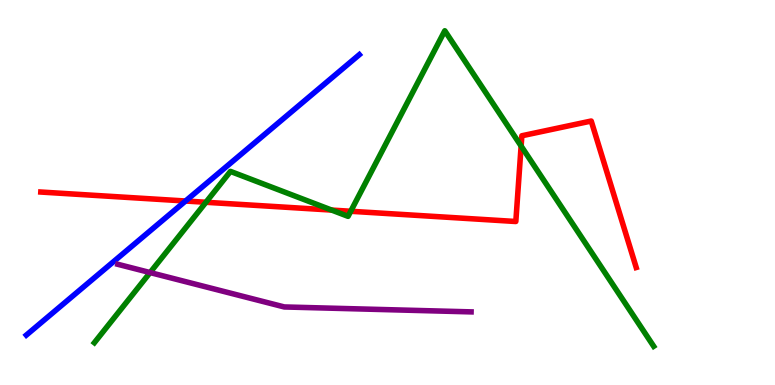[{'lines': ['blue', 'red'], 'intersections': [{'x': 2.39, 'y': 4.78}]}, {'lines': ['green', 'red'], 'intersections': [{'x': 2.66, 'y': 4.75}, {'x': 4.28, 'y': 4.54}, {'x': 4.53, 'y': 4.51}, {'x': 6.72, 'y': 6.21}]}, {'lines': ['purple', 'red'], 'intersections': []}, {'lines': ['blue', 'green'], 'intersections': []}, {'lines': ['blue', 'purple'], 'intersections': []}, {'lines': ['green', 'purple'], 'intersections': [{'x': 1.94, 'y': 2.92}]}]